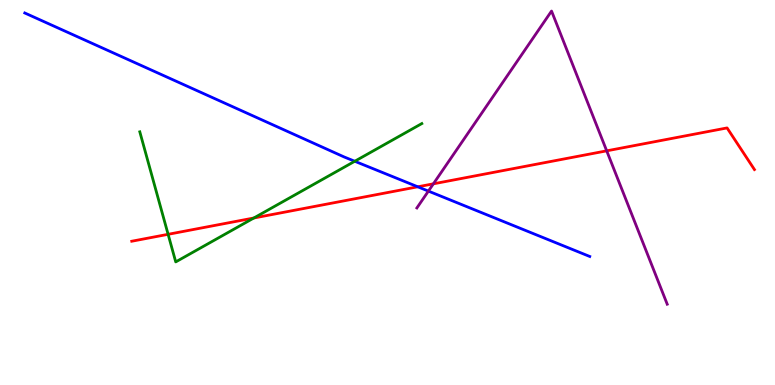[{'lines': ['blue', 'red'], 'intersections': [{'x': 5.39, 'y': 5.15}]}, {'lines': ['green', 'red'], 'intersections': [{'x': 2.17, 'y': 3.91}, {'x': 3.28, 'y': 4.34}]}, {'lines': ['purple', 'red'], 'intersections': [{'x': 5.59, 'y': 5.23}, {'x': 7.83, 'y': 6.08}]}, {'lines': ['blue', 'green'], 'intersections': [{'x': 4.58, 'y': 5.81}]}, {'lines': ['blue', 'purple'], 'intersections': [{'x': 5.53, 'y': 5.04}]}, {'lines': ['green', 'purple'], 'intersections': []}]